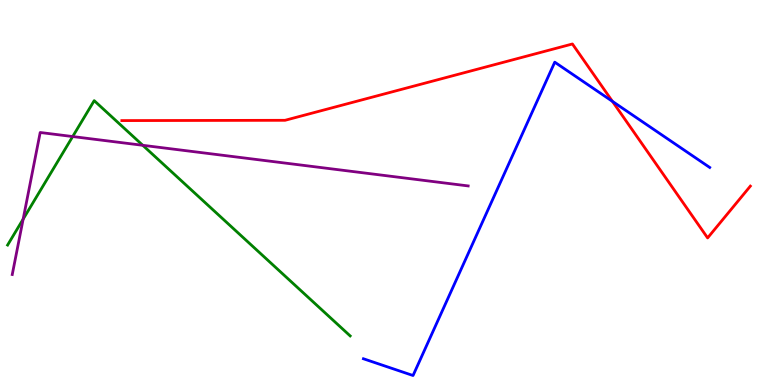[{'lines': ['blue', 'red'], 'intersections': [{'x': 7.9, 'y': 7.37}]}, {'lines': ['green', 'red'], 'intersections': []}, {'lines': ['purple', 'red'], 'intersections': []}, {'lines': ['blue', 'green'], 'intersections': []}, {'lines': ['blue', 'purple'], 'intersections': []}, {'lines': ['green', 'purple'], 'intersections': [{'x': 0.299, 'y': 4.31}, {'x': 0.938, 'y': 6.45}, {'x': 1.84, 'y': 6.23}]}]